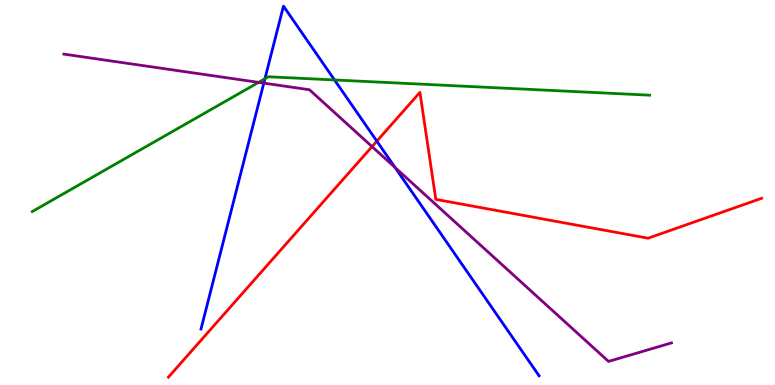[{'lines': ['blue', 'red'], 'intersections': [{'x': 4.86, 'y': 6.33}]}, {'lines': ['green', 'red'], 'intersections': []}, {'lines': ['purple', 'red'], 'intersections': [{'x': 4.8, 'y': 6.19}]}, {'lines': ['blue', 'green'], 'intersections': [{'x': 3.42, 'y': 7.95}, {'x': 4.32, 'y': 7.92}]}, {'lines': ['blue', 'purple'], 'intersections': [{'x': 3.4, 'y': 7.84}, {'x': 5.1, 'y': 5.65}]}, {'lines': ['green', 'purple'], 'intersections': [{'x': 3.34, 'y': 7.86}]}]